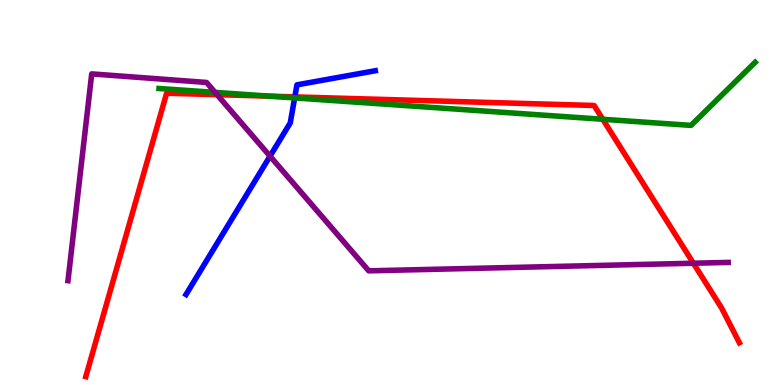[{'lines': ['blue', 'red'], 'intersections': [{'x': 3.8, 'y': 7.48}]}, {'lines': ['green', 'red'], 'intersections': [{'x': 3.48, 'y': 7.5}, {'x': 7.78, 'y': 6.9}]}, {'lines': ['purple', 'red'], 'intersections': [{'x': 2.8, 'y': 7.54}, {'x': 8.95, 'y': 3.16}]}, {'lines': ['blue', 'green'], 'intersections': [{'x': 3.8, 'y': 7.46}]}, {'lines': ['blue', 'purple'], 'intersections': [{'x': 3.48, 'y': 5.94}]}, {'lines': ['green', 'purple'], 'intersections': [{'x': 2.78, 'y': 7.6}]}]